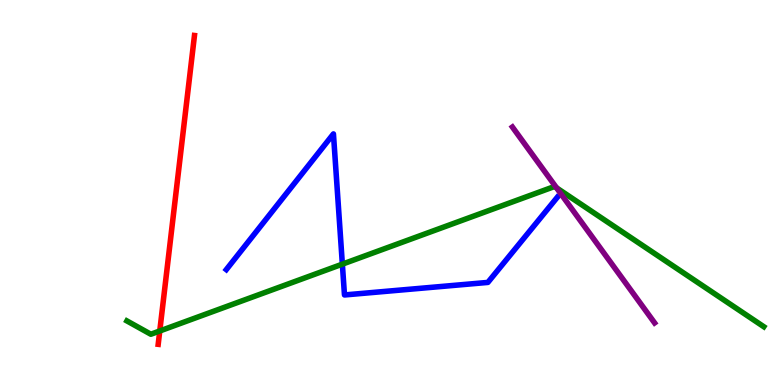[{'lines': ['blue', 'red'], 'intersections': []}, {'lines': ['green', 'red'], 'intersections': [{'x': 2.06, 'y': 1.4}]}, {'lines': ['purple', 'red'], 'intersections': []}, {'lines': ['blue', 'green'], 'intersections': [{'x': 4.42, 'y': 3.14}]}, {'lines': ['blue', 'purple'], 'intersections': []}, {'lines': ['green', 'purple'], 'intersections': [{'x': 7.18, 'y': 5.12}]}]